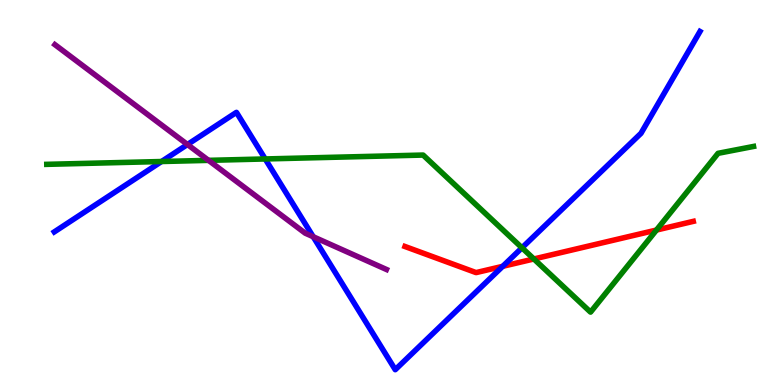[{'lines': ['blue', 'red'], 'intersections': [{'x': 6.49, 'y': 3.08}]}, {'lines': ['green', 'red'], 'intersections': [{'x': 6.89, 'y': 3.27}, {'x': 8.47, 'y': 4.02}]}, {'lines': ['purple', 'red'], 'intersections': []}, {'lines': ['blue', 'green'], 'intersections': [{'x': 2.08, 'y': 5.8}, {'x': 3.42, 'y': 5.87}, {'x': 6.74, 'y': 3.56}]}, {'lines': ['blue', 'purple'], 'intersections': [{'x': 2.42, 'y': 6.25}, {'x': 4.04, 'y': 3.85}]}, {'lines': ['green', 'purple'], 'intersections': [{'x': 2.69, 'y': 5.83}]}]